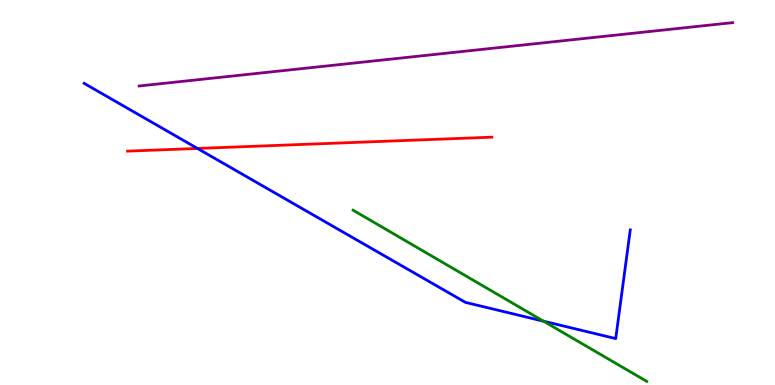[{'lines': ['blue', 'red'], 'intersections': [{'x': 2.55, 'y': 6.14}]}, {'lines': ['green', 'red'], 'intersections': []}, {'lines': ['purple', 'red'], 'intersections': []}, {'lines': ['blue', 'green'], 'intersections': [{'x': 7.01, 'y': 1.66}]}, {'lines': ['blue', 'purple'], 'intersections': []}, {'lines': ['green', 'purple'], 'intersections': []}]